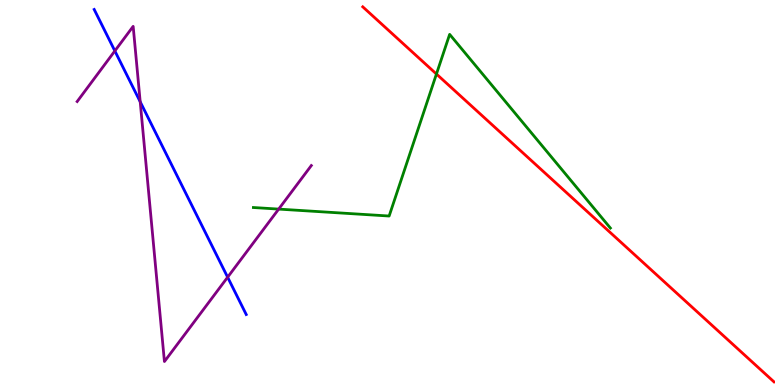[{'lines': ['blue', 'red'], 'intersections': []}, {'lines': ['green', 'red'], 'intersections': [{'x': 5.63, 'y': 8.08}]}, {'lines': ['purple', 'red'], 'intersections': []}, {'lines': ['blue', 'green'], 'intersections': []}, {'lines': ['blue', 'purple'], 'intersections': [{'x': 1.48, 'y': 8.68}, {'x': 1.81, 'y': 7.36}, {'x': 2.94, 'y': 2.8}]}, {'lines': ['green', 'purple'], 'intersections': [{'x': 3.6, 'y': 4.57}]}]